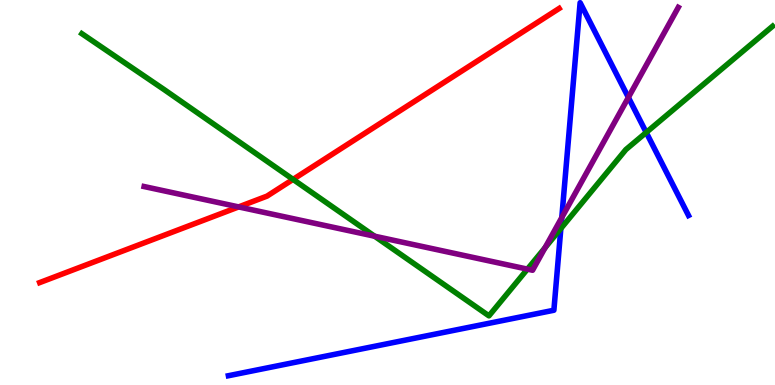[{'lines': ['blue', 'red'], 'intersections': []}, {'lines': ['green', 'red'], 'intersections': [{'x': 3.78, 'y': 5.34}]}, {'lines': ['purple', 'red'], 'intersections': [{'x': 3.08, 'y': 4.63}]}, {'lines': ['blue', 'green'], 'intersections': [{'x': 7.24, 'y': 4.06}, {'x': 8.34, 'y': 6.56}]}, {'lines': ['blue', 'purple'], 'intersections': [{'x': 7.25, 'y': 4.35}, {'x': 8.11, 'y': 7.47}]}, {'lines': ['green', 'purple'], 'intersections': [{'x': 4.83, 'y': 3.86}, {'x': 6.81, 'y': 3.01}, {'x': 7.03, 'y': 3.57}]}]